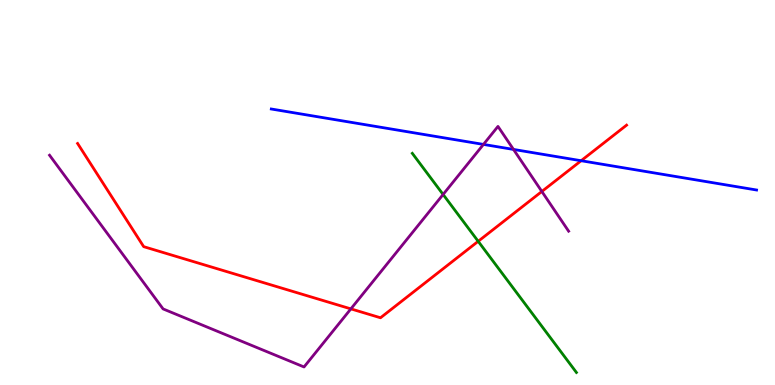[{'lines': ['blue', 'red'], 'intersections': [{'x': 7.5, 'y': 5.83}]}, {'lines': ['green', 'red'], 'intersections': [{'x': 6.17, 'y': 3.73}]}, {'lines': ['purple', 'red'], 'intersections': [{'x': 4.53, 'y': 1.98}, {'x': 6.99, 'y': 5.03}]}, {'lines': ['blue', 'green'], 'intersections': []}, {'lines': ['blue', 'purple'], 'intersections': [{'x': 6.24, 'y': 6.25}, {'x': 6.63, 'y': 6.12}]}, {'lines': ['green', 'purple'], 'intersections': [{'x': 5.72, 'y': 4.95}]}]